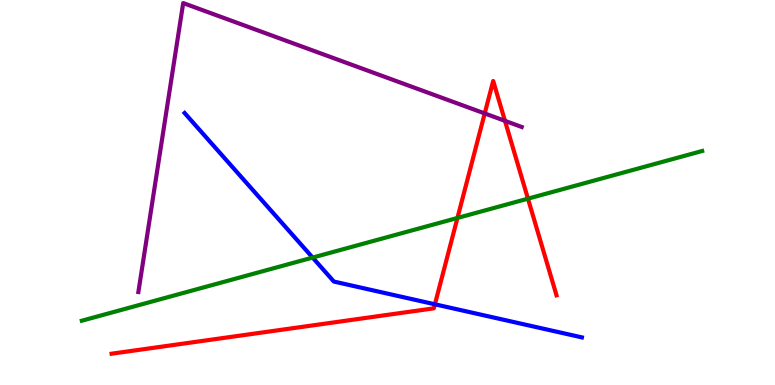[{'lines': ['blue', 'red'], 'intersections': [{'x': 5.61, 'y': 2.1}]}, {'lines': ['green', 'red'], 'intersections': [{'x': 5.9, 'y': 4.34}, {'x': 6.81, 'y': 4.84}]}, {'lines': ['purple', 'red'], 'intersections': [{'x': 6.25, 'y': 7.05}, {'x': 6.52, 'y': 6.86}]}, {'lines': ['blue', 'green'], 'intersections': [{'x': 4.03, 'y': 3.31}]}, {'lines': ['blue', 'purple'], 'intersections': []}, {'lines': ['green', 'purple'], 'intersections': []}]